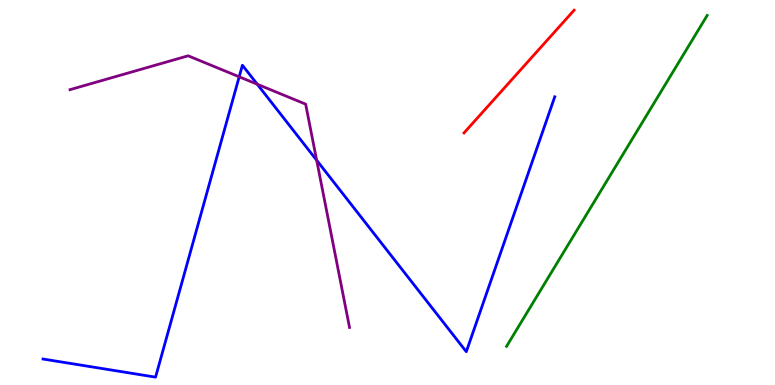[{'lines': ['blue', 'red'], 'intersections': []}, {'lines': ['green', 'red'], 'intersections': []}, {'lines': ['purple', 'red'], 'intersections': []}, {'lines': ['blue', 'green'], 'intersections': []}, {'lines': ['blue', 'purple'], 'intersections': [{'x': 3.09, 'y': 8.01}, {'x': 3.32, 'y': 7.81}, {'x': 4.09, 'y': 5.84}]}, {'lines': ['green', 'purple'], 'intersections': []}]